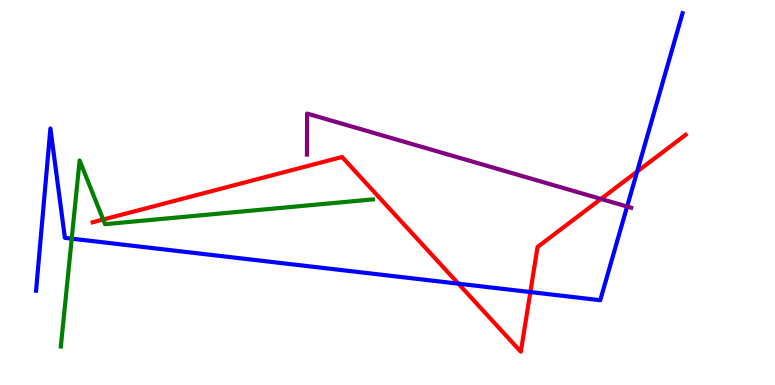[{'lines': ['blue', 'red'], 'intersections': [{'x': 5.91, 'y': 2.63}, {'x': 6.84, 'y': 2.41}, {'x': 8.22, 'y': 5.54}]}, {'lines': ['green', 'red'], 'intersections': [{'x': 1.33, 'y': 4.3}]}, {'lines': ['purple', 'red'], 'intersections': [{'x': 7.75, 'y': 4.83}]}, {'lines': ['blue', 'green'], 'intersections': [{'x': 0.925, 'y': 3.8}]}, {'lines': ['blue', 'purple'], 'intersections': [{'x': 8.09, 'y': 4.64}]}, {'lines': ['green', 'purple'], 'intersections': []}]